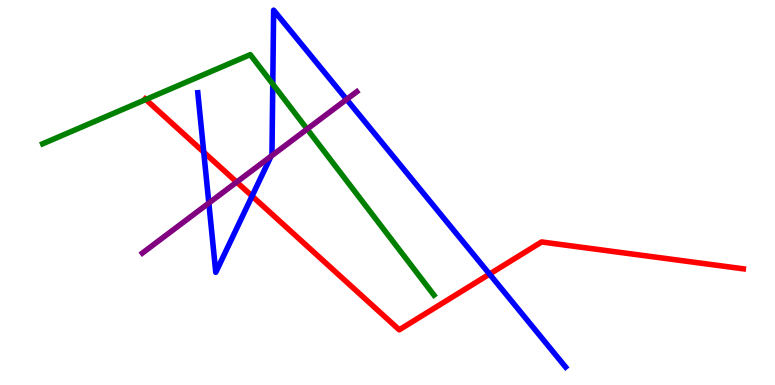[{'lines': ['blue', 'red'], 'intersections': [{'x': 2.63, 'y': 6.05}, {'x': 3.25, 'y': 4.91}, {'x': 6.32, 'y': 2.88}]}, {'lines': ['green', 'red'], 'intersections': [{'x': 1.88, 'y': 7.42}]}, {'lines': ['purple', 'red'], 'intersections': [{'x': 3.05, 'y': 5.27}]}, {'lines': ['blue', 'green'], 'intersections': [{'x': 3.52, 'y': 7.82}]}, {'lines': ['blue', 'purple'], 'intersections': [{'x': 2.69, 'y': 4.73}, {'x': 3.5, 'y': 5.94}, {'x': 4.47, 'y': 7.42}]}, {'lines': ['green', 'purple'], 'intersections': [{'x': 3.96, 'y': 6.65}]}]